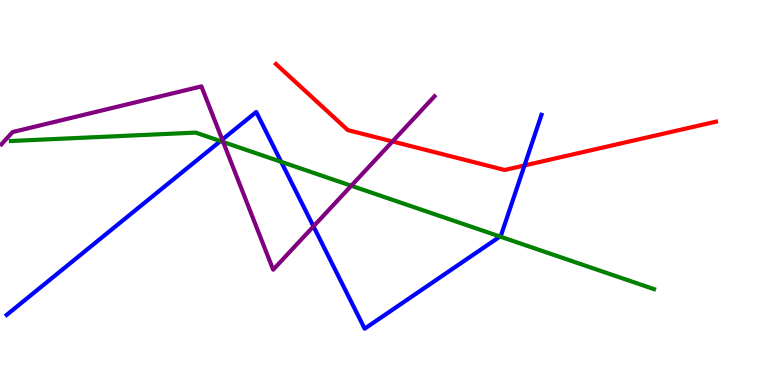[{'lines': ['blue', 'red'], 'intersections': [{'x': 6.77, 'y': 5.7}]}, {'lines': ['green', 'red'], 'intersections': []}, {'lines': ['purple', 'red'], 'intersections': [{'x': 5.06, 'y': 6.33}]}, {'lines': ['blue', 'green'], 'intersections': [{'x': 2.84, 'y': 6.34}, {'x': 3.63, 'y': 5.8}, {'x': 6.45, 'y': 3.86}]}, {'lines': ['blue', 'purple'], 'intersections': [{'x': 2.87, 'y': 6.37}, {'x': 4.04, 'y': 4.12}]}, {'lines': ['green', 'purple'], 'intersections': [{'x': 2.88, 'y': 6.31}, {'x': 4.53, 'y': 5.18}]}]